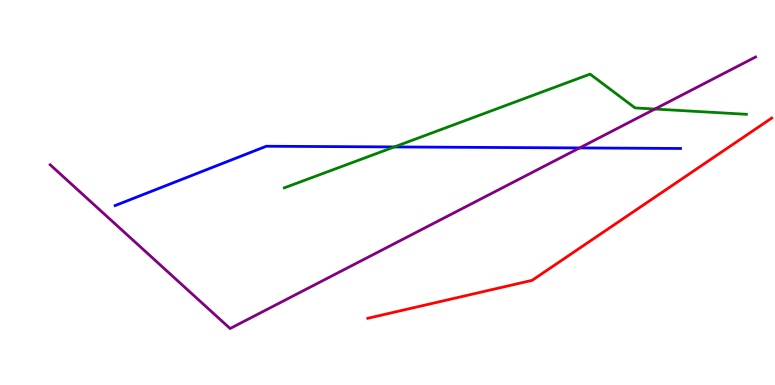[{'lines': ['blue', 'red'], 'intersections': []}, {'lines': ['green', 'red'], 'intersections': []}, {'lines': ['purple', 'red'], 'intersections': []}, {'lines': ['blue', 'green'], 'intersections': [{'x': 5.09, 'y': 6.18}]}, {'lines': ['blue', 'purple'], 'intersections': [{'x': 7.48, 'y': 6.16}]}, {'lines': ['green', 'purple'], 'intersections': [{'x': 8.45, 'y': 7.17}]}]